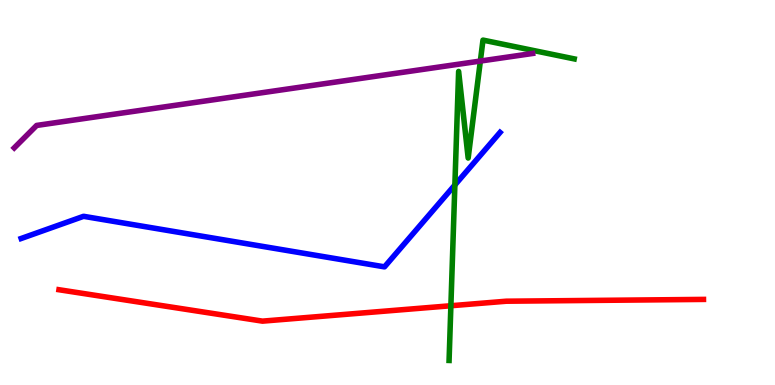[{'lines': ['blue', 'red'], 'intersections': []}, {'lines': ['green', 'red'], 'intersections': [{'x': 5.82, 'y': 2.06}]}, {'lines': ['purple', 'red'], 'intersections': []}, {'lines': ['blue', 'green'], 'intersections': [{'x': 5.87, 'y': 5.2}]}, {'lines': ['blue', 'purple'], 'intersections': []}, {'lines': ['green', 'purple'], 'intersections': [{'x': 6.2, 'y': 8.41}]}]